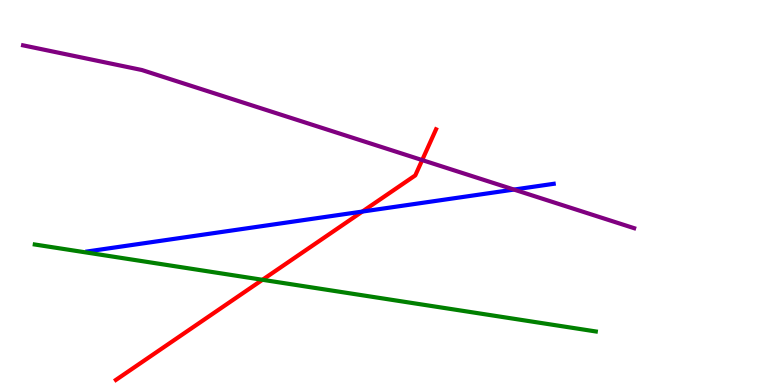[{'lines': ['blue', 'red'], 'intersections': [{'x': 4.68, 'y': 4.5}]}, {'lines': ['green', 'red'], 'intersections': [{'x': 3.39, 'y': 2.73}]}, {'lines': ['purple', 'red'], 'intersections': [{'x': 5.45, 'y': 5.84}]}, {'lines': ['blue', 'green'], 'intersections': []}, {'lines': ['blue', 'purple'], 'intersections': [{'x': 6.63, 'y': 5.08}]}, {'lines': ['green', 'purple'], 'intersections': []}]